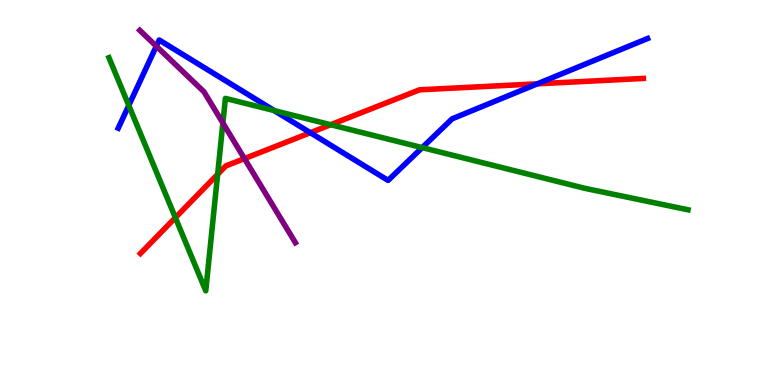[{'lines': ['blue', 'red'], 'intersections': [{'x': 4.0, 'y': 6.55}, {'x': 6.93, 'y': 7.82}]}, {'lines': ['green', 'red'], 'intersections': [{'x': 2.26, 'y': 4.35}, {'x': 2.81, 'y': 5.47}, {'x': 4.27, 'y': 6.76}]}, {'lines': ['purple', 'red'], 'intersections': [{'x': 3.15, 'y': 5.88}]}, {'lines': ['blue', 'green'], 'intersections': [{'x': 1.66, 'y': 7.26}, {'x': 3.54, 'y': 7.13}, {'x': 5.45, 'y': 6.17}]}, {'lines': ['blue', 'purple'], 'intersections': [{'x': 2.02, 'y': 8.8}]}, {'lines': ['green', 'purple'], 'intersections': [{'x': 2.88, 'y': 6.81}]}]